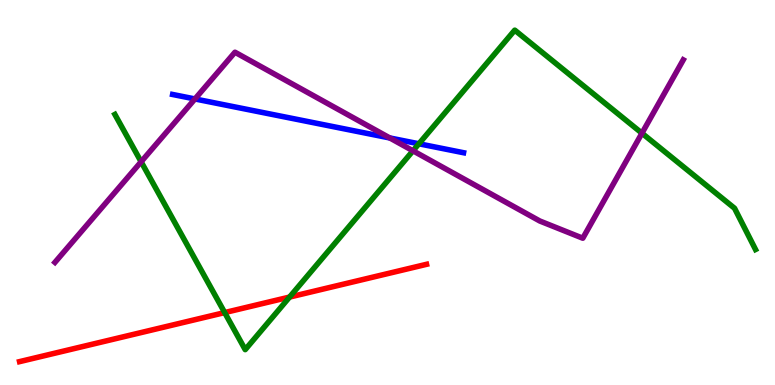[{'lines': ['blue', 'red'], 'intersections': []}, {'lines': ['green', 'red'], 'intersections': [{'x': 2.9, 'y': 1.88}, {'x': 3.74, 'y': 2.28}]}, {'lines': ['purple', 'red'], 'intersections': []}, {'lines': ['blue', 'green'], 'intersections': [{'x': 5.41, 'y': 6.27}]}, {'lines': ['blue', 'purple'], 'intersections': [{'x': 2.52, 'y': 7.43}, {'x': 5.03, 'y': 6.42}]}, {'lines': ['green', 'purple'], 'intersections': [{'x': 1.82, 'y': 5.8}, {'x': 5.33, 'y': 6.08}, {'x': 8.28, 'y': 6.54}]}]